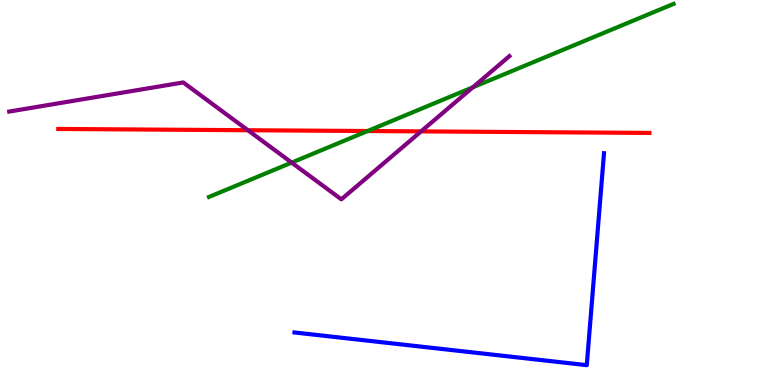[{'lines': ['blue', 'red'], 'intersections': []}, {'lines': ['green', 'red'], 'intersections': [{'x': 4.74, 'y': 6.6}]}, {'lines': ['purple', 'red'], 'intersections': [{'x': 3.2, 'y': 6.62}, {'x': 5.43, 'y': 6.59}]}, {'lines': ['blue', 'green'], 'intersections': []}, {'lines': ['blue', 'purple'], 'intersections': []}, {'lines': ['green', 'purple'], 'intersections': [{'x': 3.76, 'y': 5.78}, {'x': 6.1, 'y': 7.73}]}]